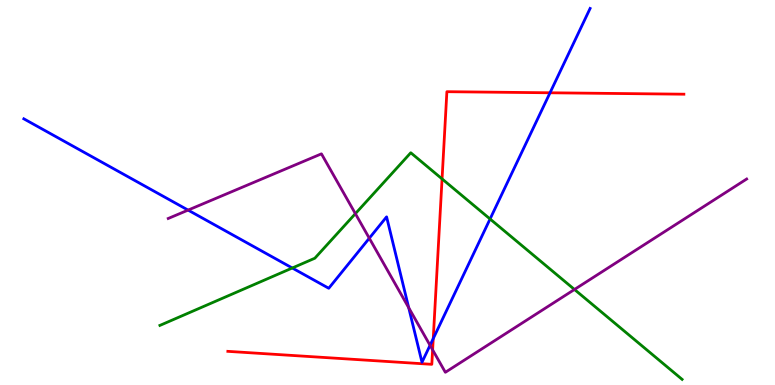[{'lines': ['blue', 'red'], 'intersections': [{'x': 5.59, 'y': 1.21}, {'x': 7.1, 'y': 7.59}]}, {'lines': ['green', 'red'], 'intersections': [{'x': 5.7, 'y': 5.35}]}, {'lines': ['purple', 'red'], 'intersections': [{'x': 5.58, 'y': 0.913}]}, {'lines': ['blue', 'green'], 'intersections': [{'x': 3.77, 'y': 3.04}, {'x': 6.32, 'y': 4.31}]}, {'lines': ['blue', 'purple'], 'intersections': [{'x': 2.43, 'y': 4.54}, {'x': 4.77, 'y': 3.81}, {'x': 5.27, 'y': 2.01}, {'x': 5.55, 'y': 1.03}]}, {'lines': ['green', 'purple'], 'intersections': [{'x': 4.59, 'y': 4.45}, {'x': 7.41, 'y': 2.48}]}]